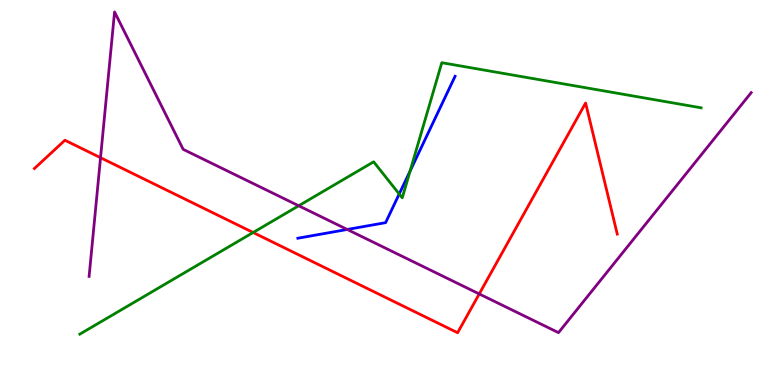[{'lines': ['blue', 'red'], 'intersections': []}, {'lines': ['green', 'red'], 'intersections': [{'x': 3.27, 'y': 3.96}]}, {'lines': ['purple', 'red'], 'intersections': [{'x': 1.3, 'y': 5.9}, {'x': 6.18, 'y': 2.37}]}, {'lines': ['blue', 'green'], 'intersections': [{'x': 5.15, 'y': 4.96}, {'x': 5.29, 'y': 5.56}]}, {'lines': ['blue', 'purple'], 'intersections': [{'x': 4.48, 'y': 4.04}]}, {'lines': ['green', 'purple'], 'intersections': [{'x': 3.85, 'y': 4.66}]}]